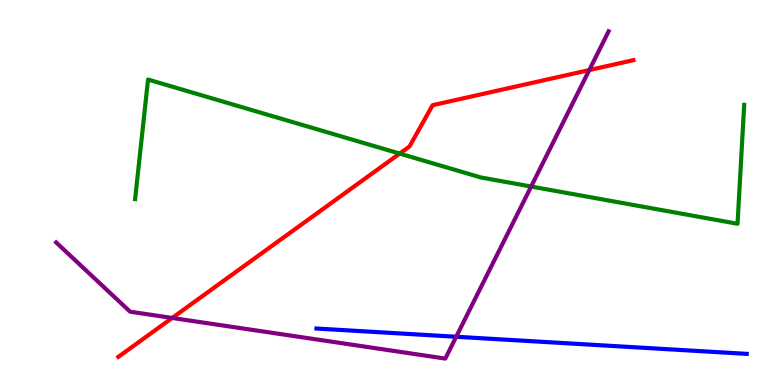[{'lines': ['blue', 'red'], 'intersections': []}, {'lines': ['green', 'red'], 'intersections': [{'x': 5.16, 'y': 6.01}]}, {'lines': ['purple', 'red'], 'intersections': [{'x': 2.22, 'y': 1.74}, {'x': 7.6, 'y': 8.18}]}, {'lines': ['blue', 'green'], 'intersections': []}, {'lines': ['blue', 'purple'], 'intersections': [{'x': 5.89, 'y': 1.25}]}, {'lines': ['green', 'purple'], 'intersections': [{'x': 6.85, 'y': 5.15}]}]